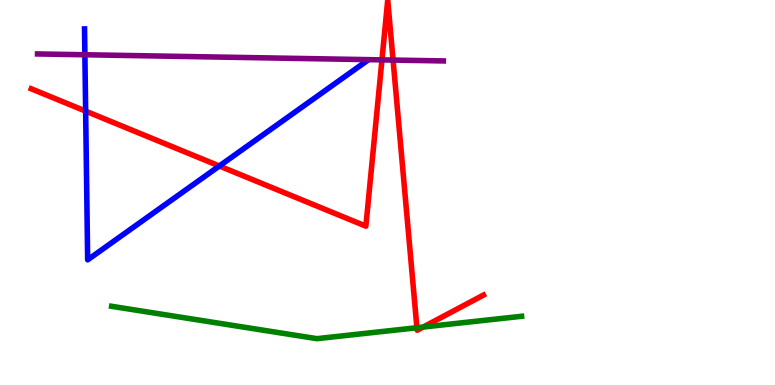[{'lines': ['blue', 'red'], 'intersections': [{'x': 1.11, 'y': 7.11}, {'x': 2.83, 'y': 5.69}]}, {'lines': ['green', 'red'], 'intersections': [{'x': 5.38, 'y': 1.49}, {'x': 5.46, 'y': 1.51}]}, {'lines': ['purple', 'red'], 'intersections': [{'x': 4.93, 'y': 8.44}, {'x': 5.07, 'y': 8.44}]}, {'lines': ['blue', 'green'], 'intersections': []}, {'lines': ['blue', 'purple'], 'intersections': [{'x': 1.1, 'y': 8.58}]}, {'lines': ['green', 'purple'], 'intersections': []}]